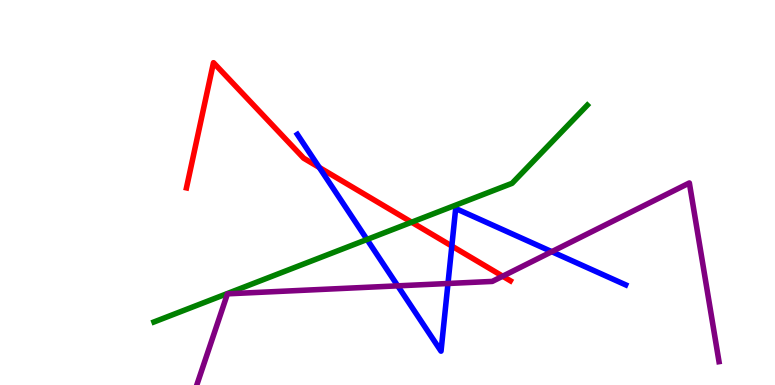[{'lines': ['blue', 'red'], 'intersections': [{'x': 4.12, 'y': 5.65}, {'x': 5.83, 'y': 3.61}]}, {'lines': ['green', 'red'], 'intersections': [{'x': 5.31, 'y': 4.23}]}, {'lines': ['purple', 'red'], 'intersections': [{'x': 6.49, 'y': 2.83}]}, {'lines': ['blue', 'green'], 'intersections': [{'x': 4.74, 'y': 3.78}]}, {'lines': ['blue', 'purple'], 'intersections': [{'x': 5.13, 'y': 2.58}, {'x': 5.78, 'y': 2.64}, {'x': 7.12, 'y': 3.46}]}, {'lines': ['green', 'purple'], 'intersections': []}]